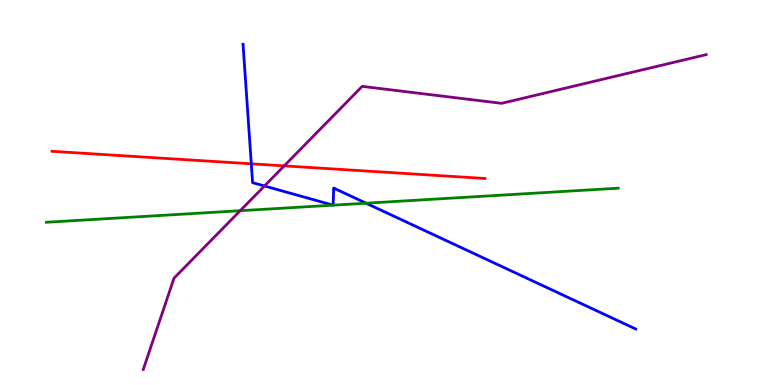[{'lines': ['blue', 'red'], 'intersections': [{'x': 3.24, 'y': 5.75}]}, {'lines': ['green', 'red'], 'intersections': []}, {'lines': ['purple', 'red'], 'intersections': [{'x': 3.67, 'y': 5.69}]}, {'lines': ['blue', 'green'], 'intersections': [{'x': 4.3, 'y': 4.67}, {'x': 4.3, 'y': 4.67}, {'x': 4.72, 'y': 4.72}]}, {'lines': ['blue', 'purple'], 'intersections': [{'x': 3.41, 'y': 5.17}]}, {'lines': ['green', 'purple'], 'intersections': [{'x': 3.1, 'y': 4.53}]}]